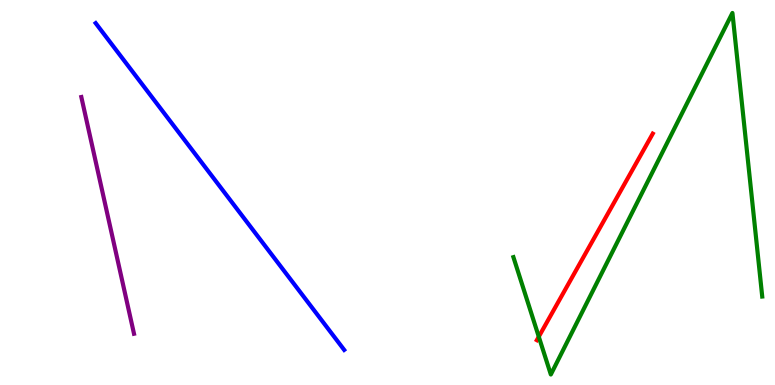[{'lines': ['blue', 'red'], 'intersections': []}, {'lines': ['green', 'red'], 'intersections': [{'x': 6.95, 'y': 1.25}]}, {'lines': ['purple', 'red'], 'intersections': []}, {'lines': ['blue', 'green'], 'intersections': []}, {'lines': ['blue', 'purple'], 'intersections': []}, {'lines': ['green', 'purple'], 'intersections': []}]